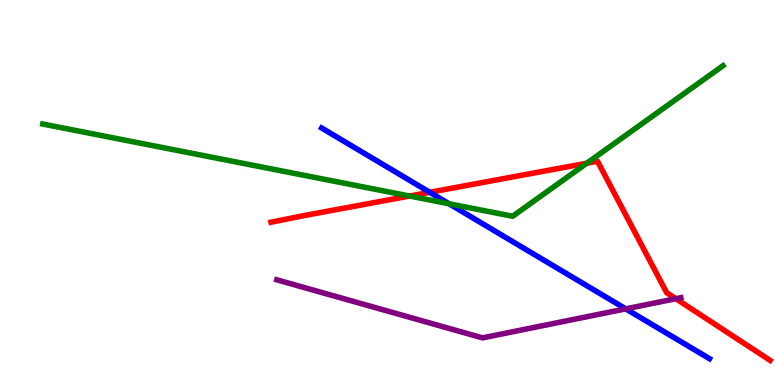[{'lines': ['blue', 'red'], 'intersections': [{'x': 5.55, 'y': 5.01}]}, {'lines': ['green', 'red'], 'intersections': [{'x': 5.29, 'y': 4.91}, {'x': 7.57, 'y': 5.76}]}, {'lines': ['purple', 'red'], 'intersections': [{'x': 8.72, 'y': 2.24}]}, {'lines': ['blue', 'green'], 'intersections': [{'x': 5.79, 'y': 4.71}]}, {'lines': ['blue', 'purple'], 'intersections': [{'x': 8.07, 'y': 1.98}]}, {'lines': ['green', 'purple'], 'intersections': []}]